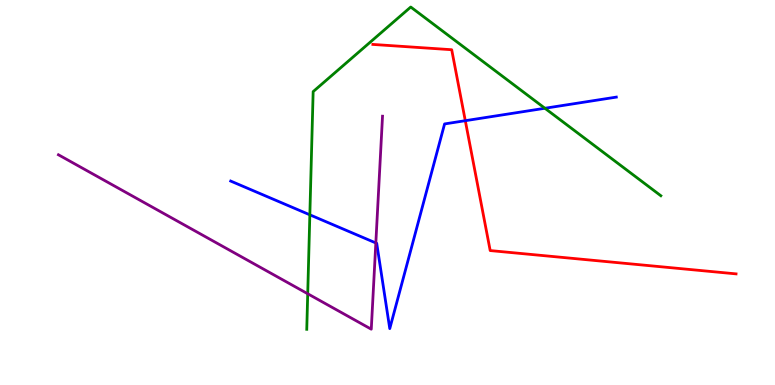[{'lines': ['blue', 'red'], 'intersections': [{'x': 6.0, 'y': 6.87}]}, {'lines': ['green', 'red'], 'intersections': []}, {'lines': ['purple', 'red'], 'intersections': []}, {'lines': ['blue', 'green'], 'intersections': [{'x': 4.0, 'y': 4.42}, {'x': 7.03, 'y': 7.19}]}, {'lines': ['blue', 'purple'], 'intersections': [{'x': 4.85, 'y': 3.69}]}, {'lines': ['green', 'purple'], 'intersections': [{'x': 3.97, 'y': 2.37}]}]